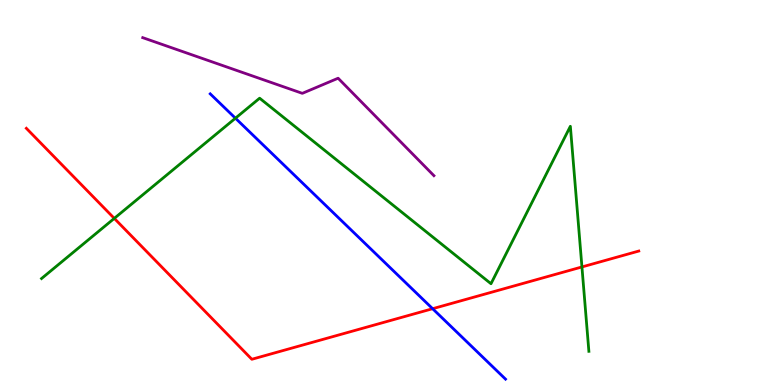[{'lines': ['blue', 'red'], 'intersections': [{'x': 5.58, 'y': 1.98}]}, {'lines': ['green', 'red'], 'intersections': [{'x': 1.47, 'y': 4.33}, {'x': 7.51, 'y': 3.07}]}, {'lines': ['purple', 'red'], 'intersections': []}, {'lines': ['blue', 'green'], 'intersections': [{'x': 3.04, 'y': 6.93}]}, {'lines': ['blue', 'purple'], 'intersections': []}, {'lines': ['green', 'purple'], 'intersections': []}]